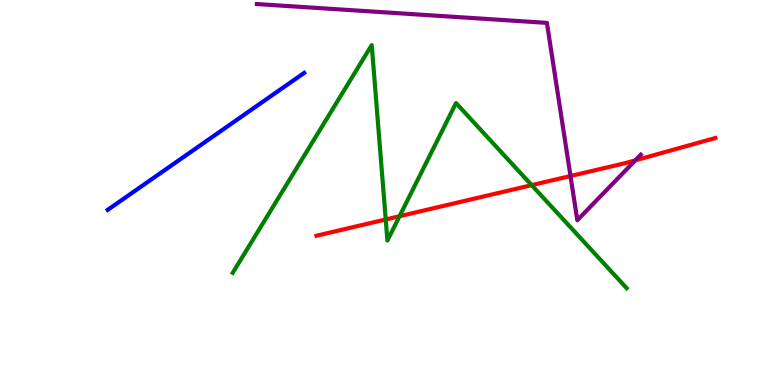[{'lines': ['blue', 'red'], 'intersections': []}, {'lines': ['green', 'red'], 'intersections': [{'x': 4.98, 'y': 4.3}, {'x': 5.16, 'y': 4.38}, {'x': 6.86, 'y': 5.19}]}, {'lines': ['purple', 'red'], 'intersections': [{'x': 7.36, 'y': 5.43}, {'x': 8.2, 'y': 5.84}]}, {'lines': ['blue', 'green'], 'intersections': []}, {'lines': ['blue', 'purple'], 'intersections': []}, {'lines': ['green', 'purple'], 'intersections': []}]